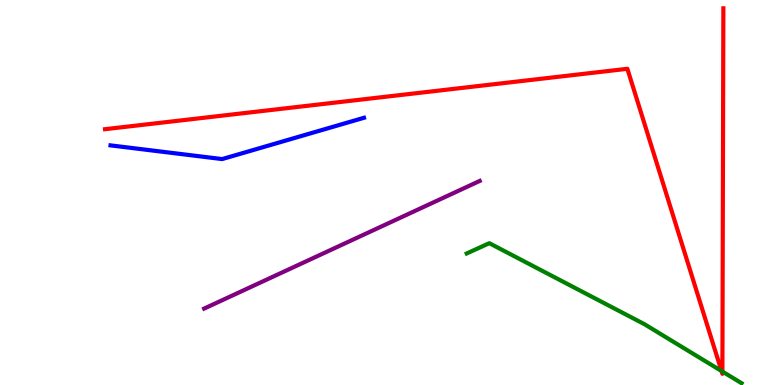[{'lines': ['blue', 'red'], 'intersections': []}, {'lines': ['green', 'red'], 'intersections': [{'x': 9.31, 'y': 0.363}, {'x': 9.32, 'y': 0.349}]}, {'lines': ['purple', 'red'], 'intersections': []}, {'lines': ['blue', 'green'], 'intersections': []}, {'lines': ['blue', 'purple'], 'intersections': []}, {'lines': ['green', 'purple'], 'intersections': []}]